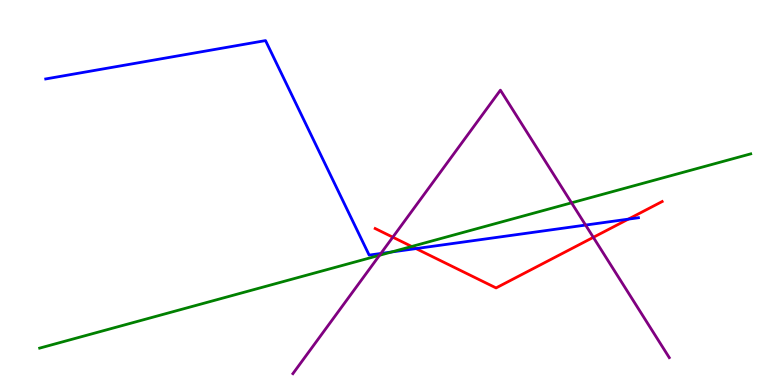[{'lines': ['blue', 'red'], 'intersections': [{'x': 5.37, 'y': 3.54}, {'x': 8.11, 'y': 4.31}]}, {'lines': ['green', 'red'], 'intersections': [{'x': 5.31, 'y': 3.6}]}, {'lines': ['purple', 'red'], 'intersections': [{'x': 5.07, 'y': 3.84}, {'x': 7.66, 'y': 3.84}]}, {'lines': ['blue', 'green'], 'intersections': [{'x': 5.05, 'y': 3.45}]}, {'lines': ['blue', 'purple'], 'intersections': [{'x': 4.91, 'y': 3.42}, {'x': 7.56, 'y': 4.15}]}, {'lines': ['green', 'purple'], 'intersections': [{'x': 4.9, 'y': 3.37}, {'x': 7.37, 'y': 4.73}]}]